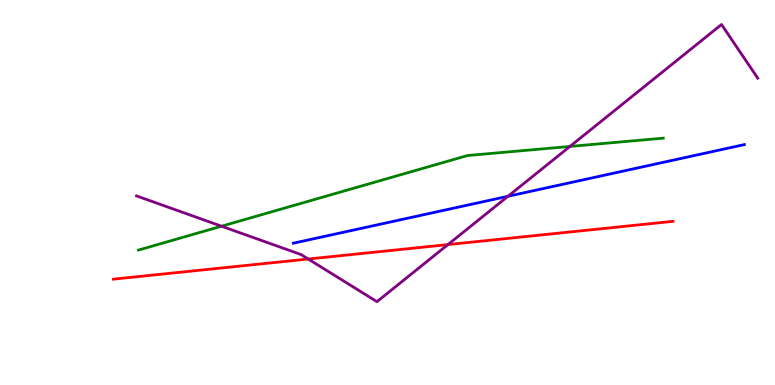[{'lines': ['blue', 'red'], 'intersections': []}, {'lines': ['green', 'red'], 'intersections': []}, {'lines': ['purple', 'red'], 'intersections': [{'x': 3.98, 'y': 3.27}, {'x': 5.78, 'y': 3.65}]}, {'lines': ['blue', 'green'], 'intersections': []}, {'lines': ['blue', 'purple'], 'intersections': [{'x': 6.55, 'y': 4.9}]}, {'lines': ['green', 'purple'], 'intersections': [{'x': 2.86, 'y': 4.12}, {'x': 7.35, 'y': 6.2}]}]